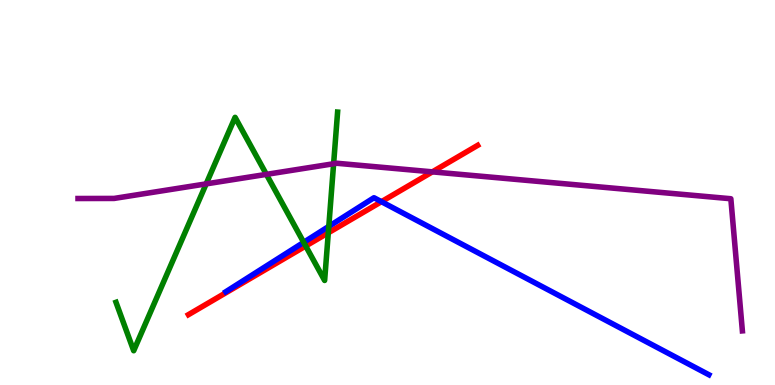[{'lines': ['blue', 'red'], 'intersections': [{'x': 4.92, 'y': 4.76}]}, {'lines': ['green', 'red'], 'intersections': [{'x': 3.94, 'y': 3.61}, {'x': 4.24, 'y': 3.95}]}, {'lines': ['purple', 'red'], 'intersections': [{'x': 5.58, 'y': 5.54}]}, {'lines': ['blue', 'green'], 'intersections': [{'x': 3.92, 'y': 3.71}, {'x': 4.24, 'y': 4.12}]}, {'lines': ['blue', 'purple'], 'intersections': []}, {'lines': ['green', 'purple'], 'intersections': [{'x': 2.66, 'y': 5.22}, {'x': 3.44, 'y': 5.47}, {'x': 4.3, 'y': 5.75}]}]